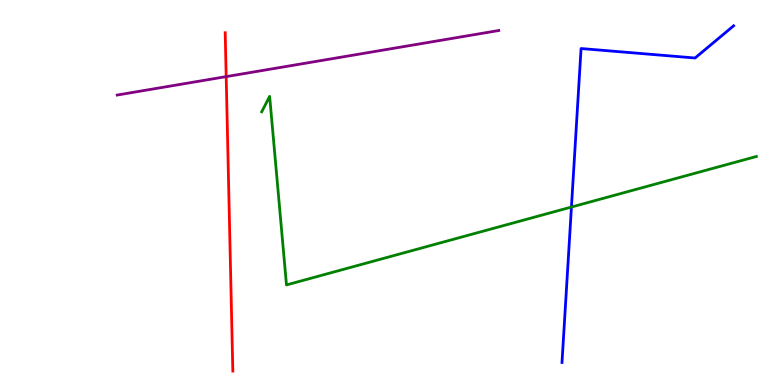[{'lines': ['blue', 'red'], 'intersections': []}, {'lines': ['green', 'red'], 'intersections': []}, {'lines': ['purple', 'red'], 'intersections': [{'x': 2.92, 'y': 8.01}]}, {'lines': ['blue', 'green'], 'intersections': [{'x': 7.37, 'y': 4.62}]}, {'lines': ['blue', 'purple'], 'intersections': []}, {'lines': ['green', 'purple'], 'intersections': []}]